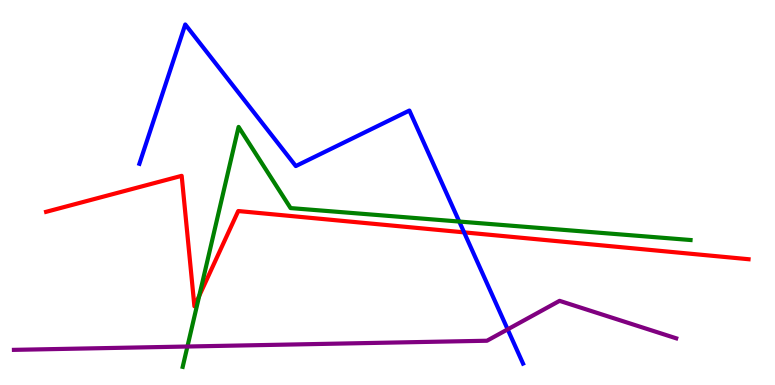[{'lines': ['blue', 'red'], 'intersections': [{'x': 5.99, 'y': 3.96}]}, {'lines': ['green', 'red'], 'intersections': [{'x': 2.57, 'y': 2.32}]}, {'lines': ['purple', 'red'], 'intersections': []}, {'lines': ['blue', 'green'], 'intersections': [{'x': 5.93, 'y': 4.25}]}, {'lines': ['blue', 'purple'], 'intersections': [{'x': 6.55, 'y': 1.45}]}, {'lines': ['green', 'purple'], 'intersections': [{'x': 2.42, 'y': 1.0}]}]